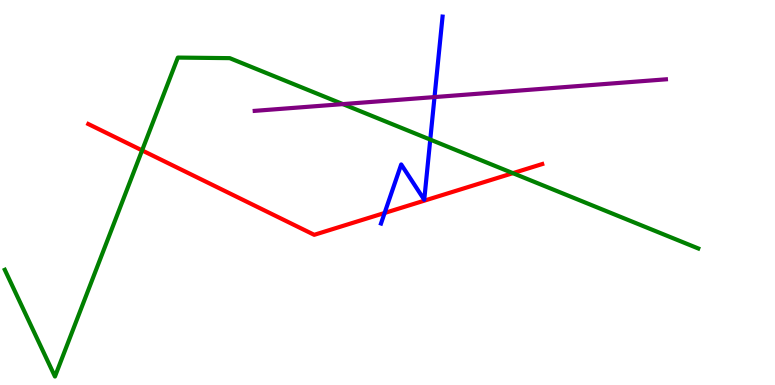[{'lines': ['blue', 'red'], 'intersections': [{'x': 4.96, 'y': 4.47}]}, {'lines': ['green', 'red'], 'intersections': [{'x': 1.83, 'y': 6.09}, {'x': 6.62, 'y': 5.5}]}, {'lines': ['purple', 'red'], 'intersections': []}, {'lines': ['blue', 'green'], 'intersections': [{'x': 5.55, 'y': 6.37}]}, {'lines': ['blue', 'purple'], 'intersections': [{'x': 5.61, 'y': 7.48}]}, {'lines': ['green', 'purple'], 'intersections': [{'x': 4.42, 'y': 7.3}]}]